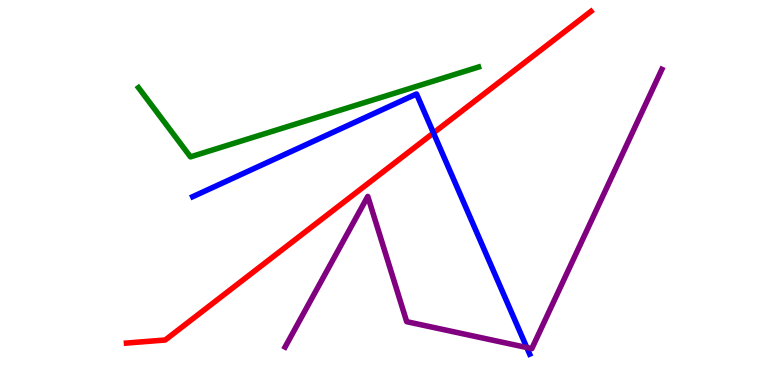[{'lines': ['blue', 'red'], 'intersections': [{'x': 5.59, 'y': 6.55}]}, {'lines': ['green', 'red'], 'intersections': []}, {'lines': ['purple', 'red'], 'intersections': []}, {'lines': ['blue', 'green'], 'intersections': []}, {'lines': ['blue', 'purple'], 'intersections': [{'x': 6.8, 'y': 0.973}]}, {'lines': ['green', 'purple'], 'intersections': []}]